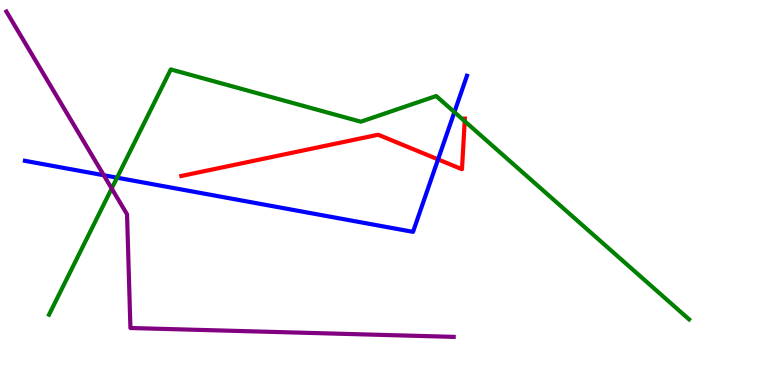[{'lines': ['blue', 'red'], 'intersections': [{'x': 5.65, 'y': 5.86}]}, {'lines': ['green', 'red'], 'intersections': [{'x': 6.0, 'y': 6.85}]}, {'lines': ['purple', 'red'], 'intersections': []}, {'lines': ['blue', 'green'], 'intersections': [{'x': 1.51, 'y': 5.38}, {'x': 5.86, 'y': 7.09}]}, {'lines': ['blue', 'purple'], 'intersections': [{'x': 1.34, 'y': 5.45}]}, {'lines': ['green', 'purple'], 'intersections': [{'x': 1.44, 'y': 5.1}]}]